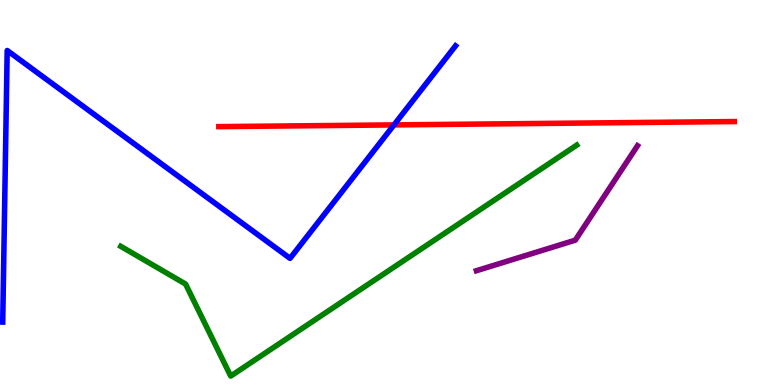[{'lines': ['blue', 'red'], 'intersections': [{'x': 5.08, 'y': 6.76}]}, {'lines': ['green', 'red'], 'intersections': []}, {'lines': ['purple', 'red'], 'intersections': []}, {'lines': ['blue', 'green'], 'intersections': []}, {'lines': ['blue', 'purple'], 'intersections': []}, {'lines': ['green', 'purple'], 'intersections': []}]